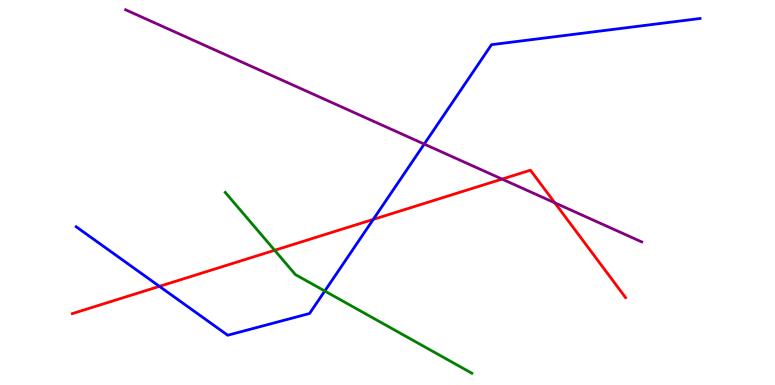[{'lines': ['blue', 'red'], 'intersections': [{'x': 2.06, 'y': 2.56}, {'x': 4.82, 'y': 4.3}]}, {'lines': ['green', 'red'], 'intersections': [{'x': 3.54, 'y': 3.5}]}, {'lines': ['purple', 'red'], 'intersections': [{'x': 6.48, 'y': 5.35}, {'x': 7.16, 'y': 4.73}]}, {'lines': ['blue', 'green'], 'intersections': [{'x': 4.19, 'y': 2.44}]}, {'lines': ['blue', 'purple'], 'intersections': [{'x': 5.47, 'y': 6.26}]}, {'lines': ['green', 'purple'], 'intersections': []}]